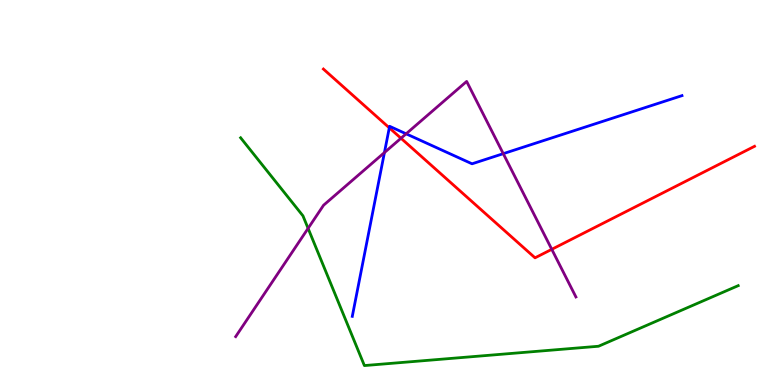[{'lines': ['blue', 'red'], 'intersections': [{'x': 5.02, 'y': 6.68}]}, {'lines': ['green', 'red'], 'intersections': []}, {'lines': ['purple', 'red'], 'intersections': [{'x': 5.17, 'y': 6.41}, {'x': 7.12, 'y': 3.52}]}, {'lines': ['blue', 'green'], 'intersections': []}, {'lines': ['blue', 'purple'], 'intersections': [{'x': 4.96, 'y': 6.04}, {'x': 5.24, 'y': 6.52}, {'x': 6.49, 'y': 6.01}]}, {'lines': ['green', 'purple'], 'intersections': [{'x': 3.98, 'y': 4.07}]}]